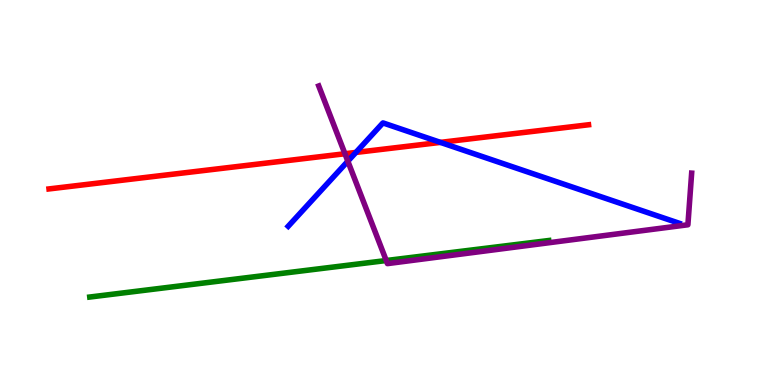[{'lines': ['blue', 'red'], 'intersections': [{'x': 4.59, 'y': 6.04}, {'x': 5.68, 'y': 6.3}]}, {'lines': ['green', 'red'], 'intersections': []}, {'lines': ['purple', 'red'], 'intersections': [{'x': 4.45, 'y': 6.01}]}, {'lines': ['blue', 'green'], 'intersections': []}, {'lines': ['blue', 'purple'], 'intersections': [{'x': 4.49, 'y': 5.81}]}, {'lines': ['green', 'purple'], 'intersections': [{'x': 4.98, 'y': 3.23}]}]